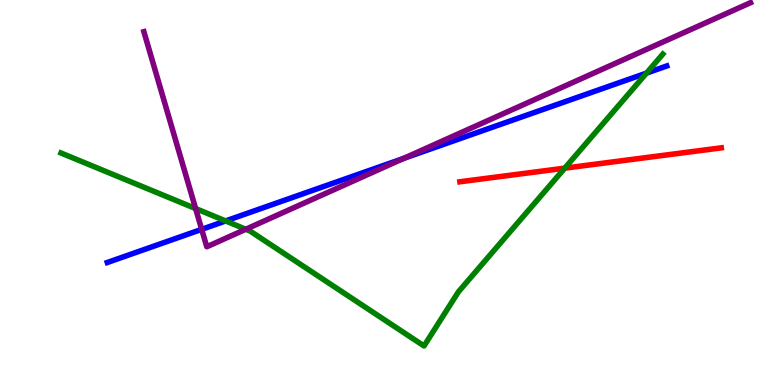[{'lines': ['blue', 'red'], 'intersections': []}, {'lines': ['green', 'red'], 'intersections': [{'x': 7.29, 'y': 5.63}]}, {'lines': ['purple', 'red'], 'intersections': []}, {'lines': ['blue', 'green'], 'intersections': [{'x': 2.91, 'y': 4.26}, {'x': 8.34, 'y': 8.1}]}, {'lines': ['blue', 'purple'], 'intersections': [{'x': 2.6, 'y': 4.04}, {'x': 5.21, 'y': 5.88}]}, {'lines': ['green', 'purple'], 'intersections': [{'x': 2.52, 'y': 4.58}, {'x': 3.17, 'y': 4.05}]}]